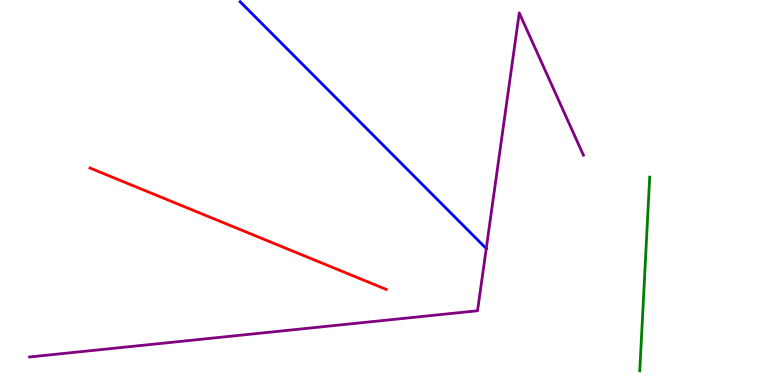[{'lines': ['blue', 'red'], 'intersections': []}, {'lines': ['green', 'red'], 'intersections': []}, {'lines': ['purple', 'red'], 'intersections': []}, {'lines': ['blue', 'green'], 'intersections': []}, {'lines': ['blue', 'purple'], 'intersections': [{'x': 6.27, 'y': 3.54}]}, {'lines': ['green', 'purple'], 'intersections': []}]